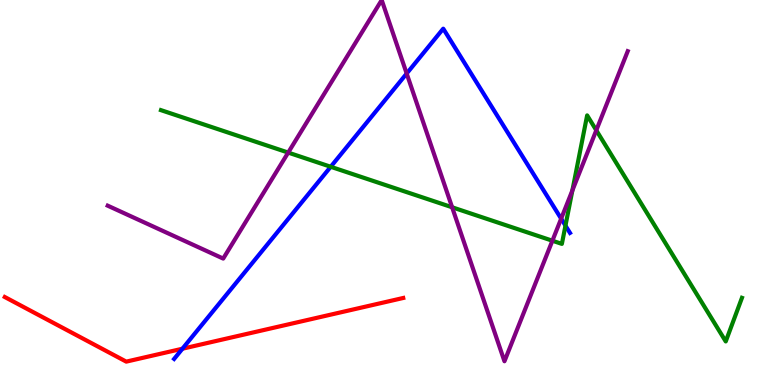[{'lines': ['blue', 'red'], 'intersections': [{'x': 2.35, 'y': 0.942}]}, {'lines': ['green', 'red'], 'intersections': []}, {'lines': ['purple', 'red'], 'intersections': []}, {'lines': ['blue', 'green'], 'intersections': [{'x': 4.27, 'y': 5.67}, {'x': 7.3, 'y': 4.14}]}, {'lines': ['blue', 'purple'], 'intersections': [{'x': 5.25, 'y': 8.09}, {'x': 7.24, 'y': 4.32}]}, {'lines': ['green', 'purple'], 'intersections': [{'x': 3.72, 'y': 6.04}, {'x': 5.83, 'y': 4.62}, {'x': 7.13, 'y': 3.75}, {'x': 7.39, 'y': 5.05}, {'x': 7.69, 'y': 6.62}]}]